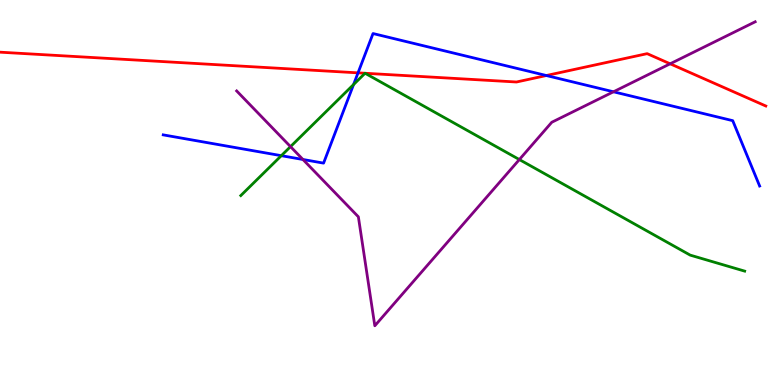[{'lines': ['blue', 'red'], 'intersections': [{'x': 4.62, 'y': 8.11}, {'x': 7.05, 'y': 8.04}]}, {'lines': ['green', 'red'], 'intersections': [{'x': 4.71, 'y': 8.1}, {'x': 4.71, 'y': 8.1}]}, {'lines': ['purple', 'red'], 'intersections': [{'x': 8.65, 'y': 8.34}]}, {'lines': ['blue', 'green'], 'intersections': [{'x': 3.63, 'y': 5.96}, {'x': 4.56, 'y': 7.8}]}, {'lines': ['blue', 'purple'], 'intersections': [{'x': 3.91, 'y': 5.86}, {'x': 7.92, 'y': 7.62}]}, {'lines': ['green', 'purple'], 'intersections': [{'x': 3.75, 'y': 6.19}, {'x': 6.7, 'y': 5.86}]}]